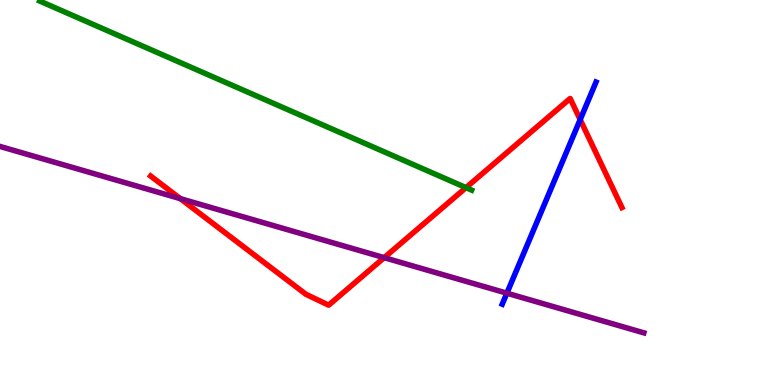[{'lines': ['blue', 'red'], 'intersections': [{'x': 7.49, 'y': 6.89}]}, {'lines': ['green', 'red'], 'intersections': [{'x': 6.01, 'y': 5.13}]}, {'lines': ['purple', 'red'], 'intersections': [{'x': 2.33, 'y': 4.84}, {'x': 4.96, 'y': 3.31}]}, {'lines': ['blue', 'green'], 'intersections': []}, {'lines': ['blue', 'purple'], 'intersections': [{'x': 6.54, 'y': 2.38}]}, {'lines': ['green', 'purple'], 'intersections': []}]